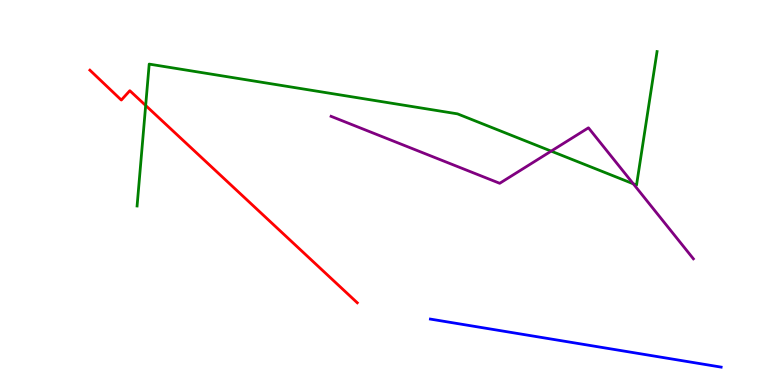[{'lines': ['blue', 'red'], 'intersections': []}, {'lines': ['green', 'red'], 'intersections': [{'x': 1.88, 'y': 7.26}]}, {'lines': ['purple', 'red'], 'intersections': []}, {'lines': ['blue', 'green'], 'intersections': []}, {'lines': ['blue', 'purple'], 'intersections': []}, {'lines': ['green', 'purple'], 'intersections': [{'x': 7.11, 'y': 6.07}, {'x': 8.17, 'y': 5.23}]}]